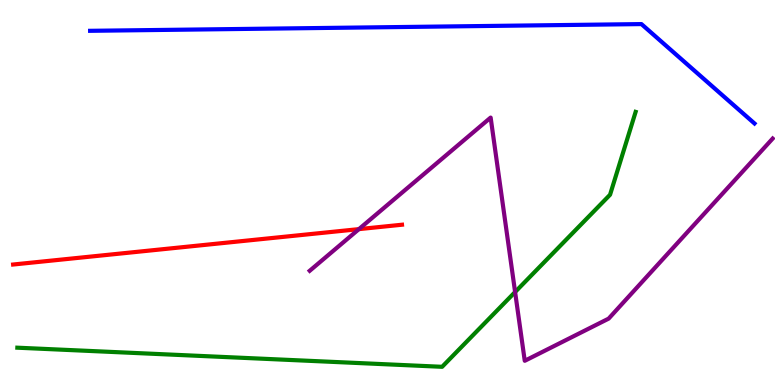[{'lines': ['blue', 'red'], 'intersections': []}, {'lines': ['green', 'red'], 'intersections': []}, {'lines': ['purple', 'red'], 'intersections': [{'x': 4.63, 'y': 4.05}]}, {'lines': ['blue', 'green'], 'intersections': []}, {'lines': ['blue', 'purple'], 'intersections': []}, {'lines': ['green', 'purple'], 'intersections': [{'x': 6.65, 'y': 2.42}]}]